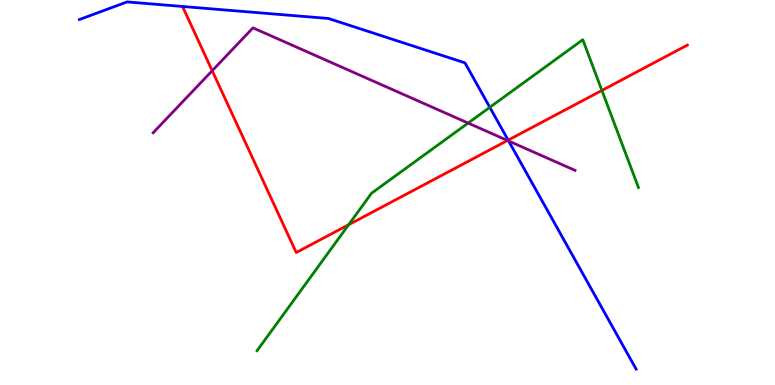[{'lines': ['blue', 'red'], 'intersections': [{'x': 6.56, 'y': 6.36}]}, {'lines': ['green', 'red'], 'intersections': [{'x': 4.5, 'y': 4.16}, {'x': 7.77, 'y': 7.65}]}, {'lines': ['purple', 'red'], 'intersections': [{'x': 2.74, 'y': 8.16}, {'x': 6.55, 'y': 6.35}]}, {'lines': ['blue', 'green'], 'intersections': [{'x': 6.32, 'y': 7.21}]}, {'lines': ['blue', 'purple'], 'intersections': [{'x': 6.56, 'y': 6.34}]}, {'lines': ['green', 'purple'], 'intersections': [{'x': 6.04, 'y': 6.8}]}]